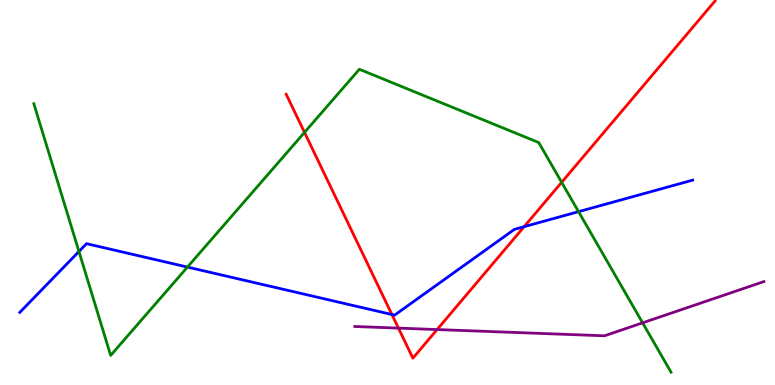[{'lines': ['blue', 'red'], 'intersections': [{'x': 5.06, 'y': 1.83}, {'x': 6.76, 'y': 4.11}]}, {'lines': ['green', 'red'], 'intersections': [{'x': 3.93, 'y': 6.56}, {'x': 7.25, 'y': 5.26}]}, {'lines': ['purple', 'red'], 'intersections': [{'x': 5.14, 'y': 1.48}, {'x': 5.64, 'y': 1.44}]}, {'lines': ['blue', 'green'], 'intersections': [{'x': 1.02, 'y': 3.47}, {'x': 2.42, 'y': 3.06}, {'x': 7.47, 'y': 4.5}]}, {'lines': ['blue', 'purple'], 'intersections': []}, {'lines': ['green', 'purple'], 'intersections': [{'x': 8.29, 'y': 1.61}]}]